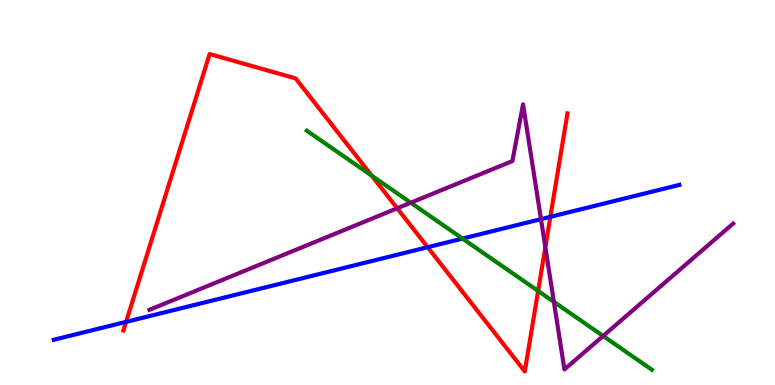[{'lines': ['blue', 'red'], 'intersections': [{'x': 1.63, 'y': 1.64}, {'x': 5.52, 'y': 3.58}, {'x': 7.1, 'y': 4.37}]}, {'lines': ['green', 'red'], 'intersections': [{'x': 4.8, 'y': 5.44}, {'x': 6.94, 'y': 2.44}]}, {'lines': ['purple', 'red'], 'intersections': [{'x': 5.13, 'y': 4.59}, {'x': 7.04, 'y': 3.58}]}, {'lines': ['blue', 'green'], 'intersections': [{'x': 5.97, 'y': 3.8}]}, {'lines': ['blue', 'purple'], 'intersections': [{'x': 6.98, 'y': 4.31}]}, {'lines': ['green', 'purple'], 'intersections': [{'x': 5.3, 'y': 4.73}, {'x': 7.15, 'y': 2.16}, {'x': 7.78, 'y': 1.27}]}]